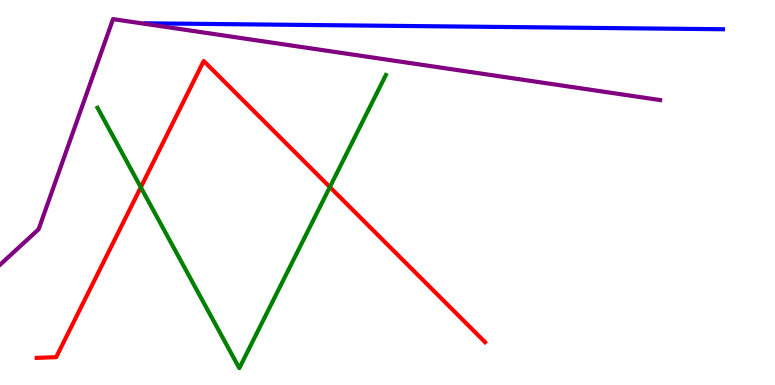[{'lines': ['blue', 'red'], 'intersections': []}, {'lines': ['green', 'red'], 'intersections': [{'x': 1.82, 'y': 5.14}, {'x': 4.26, 'y': 5.14}]}, {'lines': ['purple', 'red'], 'intersections': []}, {'lines': ['blue', 'green'], 'intersections': []}, {'lines': ['blue', 'purple'], 'intersections': []}, {'lines': ['green', 'purple'], 'intersections': []}]